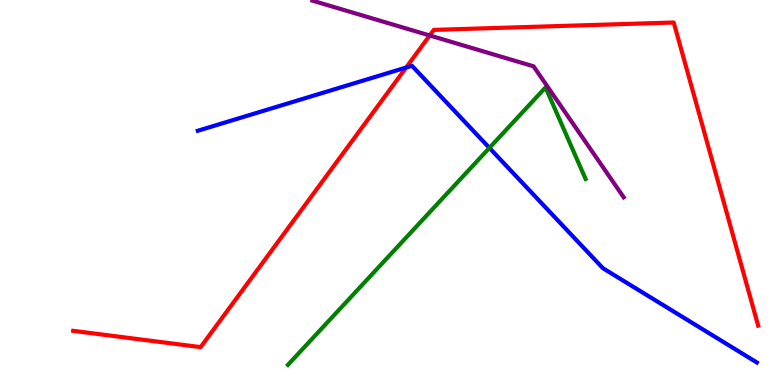[{'lines': ['blue', 'red'], 'intersections': [{'x': 5.24, 'y': 8.25}]}, {'lines': ['green', 'red'], 'intersections': []}, {'lines': ['purple', 'red'], 'intersections': [{'x': 5.54, 'y': 9.08}]}, {'lines': ['blue', 'green'], 'intersections': [{'x': 6.31, 'y': 6.16}]}, {'lines': ['blue', 'purple'], 'intersections': []}, {'lines': ['green', 'purple'], 'intersections': []}]